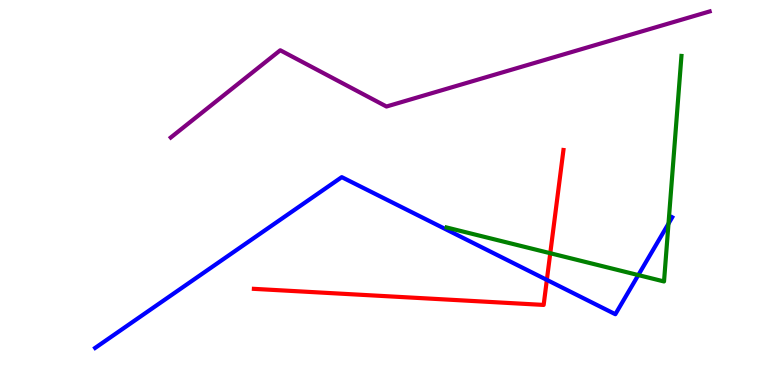[{'lines': ['blue', 'red'], 'intersections': [{'x': 7.06, 'y': 2.73}]}, {'lines': ['green', 'red'], 'intersections': [{'x': 7.1, 'y': 3.42}]}, {'lines': ['purple', 'red'], 'intersections': []}, {'lines': ['blue', 'green'], 'intersections': [{'x': 8.24, 'y': 2.86}, {'x': 8.63, 'y': 4.19}]}, {'lines': ['blue', 'purple'], 'intersections': []}, {'lines': ['green', 'purple'], 'intersections': []}]